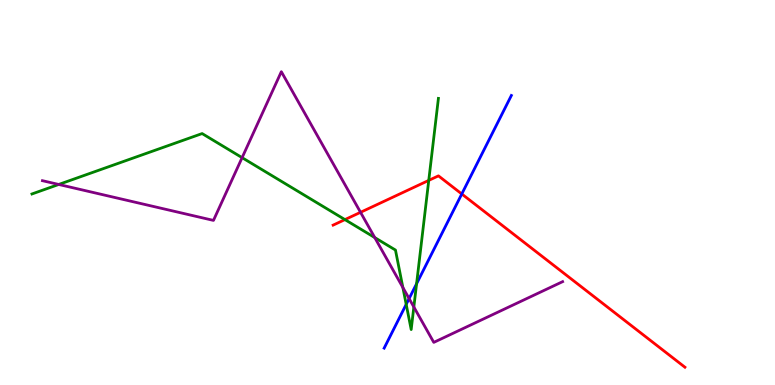[{'lines': ['blue', 'red'], 'intersections': [{'x': 5.96, 'y': 4.96}]}, {'lines': ['green', 'red'], 'intersections': [{'x': 4.45, 'y': 4.3}, {'x': 5.53, 'y': 5.31}]}, {'lines': ['purple', 'red'], 'intersections': [{'x': 4.65, 'y': 4.49}]}, {'lines': ['blue', 'green'], 'intersections': [{'x': 5.24, 'y': 2.09}, {'x': 5.38, 'y': 2.63}]}, {'lines': ['blue', 'purple'], 'intersections': [{'x': 5.28, 'y': 2.24}]}, {'lines': ['green', 'purple'], 'intersections': [{'x': 0.758, 'y': 5.21}, {'x': 3.12, 'y': 5.91}, {'x': 4.84, 'y': 3.83}, {'x': 5.2, 'y': 2.53}, {'x': 5.34, 'y': 2.03}]}]